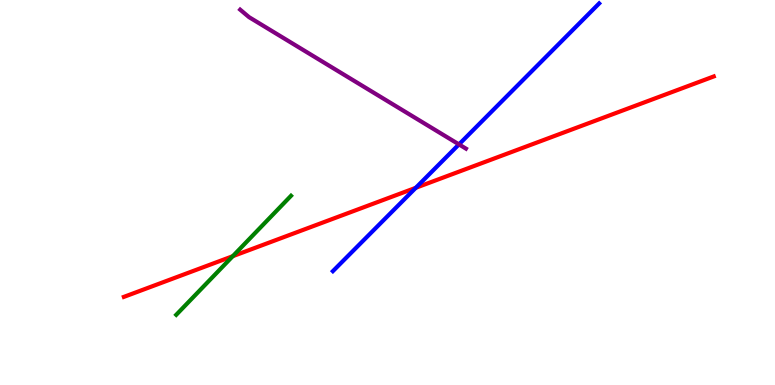[{'lines': ['blue', 'red'], 'intersections': [{'x': 5.37, 'y': 5.12}]}, {'lines': ['green', 'red'], 'intersections': [{'x': 3.0, 'y': 3.35}]}, {'lines': ['purple', 'red'], 'intersections': []}, {'lines': ['blue', 'green'], 'intersections': []}, {'lines': ['blue', 'purple'], 'intersections': [{'x': 5.92, 'y': 6.25}]}, {'lines': ['green', 'purple'], 'intersections': []}]